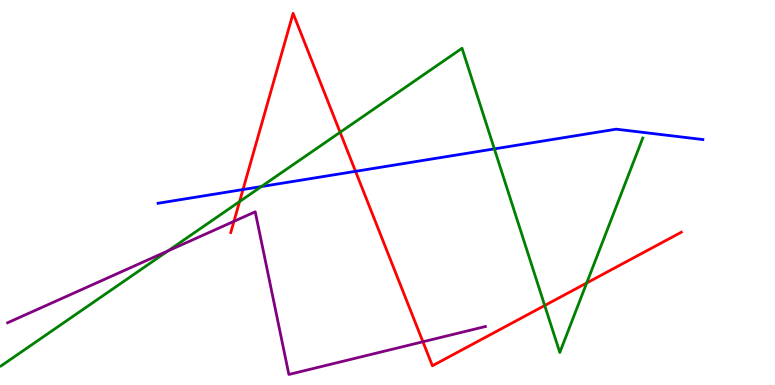[{'lines': ['blue', 'red'], 'intersections': [{'x': 3.14, 'y': 5.08}, {'x': 4.59, 'y': 5.55}]}, {'lines': ['green', 'red'], 'intersections': [{'x': 3.09, 'y': 4.76}, {'x': 4.39, 'y': 6.56}, {'x': 7.03, 'y': 2.06}, {'x': 7.57, 'y': 2.65}]}, {'lines': ['purple', 'red'], 'intersections': [{'x': 3.02, 'y': 4.25}, {'x': 5.46, 'y': 1.12}]}, {'lines': ['blue', 'green'], 'intersections': [{'x': 3.37, 'y': 5.15}, {'x': 6.38, 'y': 6.13}]}, {'lines': ['blue', 'purple'], 'intersections': []}, {'lines': ['green', 'purple'], 'intersections': [{'x': 2.17, 'y': 3.48}]}]